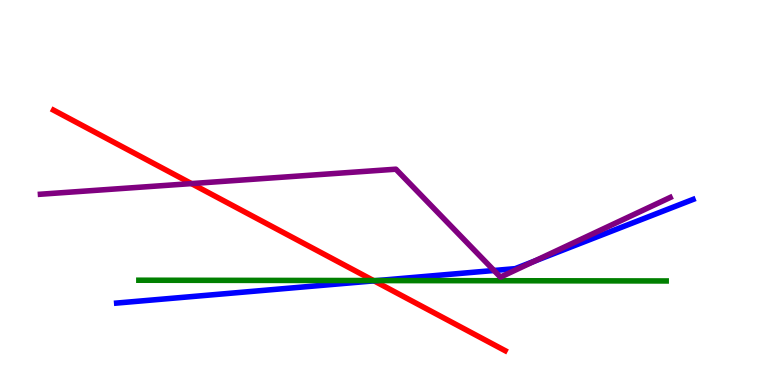[{'lines': ['blue', 'red'], 'intersections': [{'x': 4.83, 'y': 2.71}]}, {'lines': ['green', 'red'], 'intersections': [{'x': 4.82, 'y': 2.71}]}, {'lines': ['purple', 'red'], 'intersections': [{'x': 2.47, 'y': 5.23}]}, {'lines': ['blue', 'green'], 'intersections': [{'x': 4.87, 'y': 2.71}]}, {'lines': ['blue', 'purple'], 'intersections': [{'x': 6.37, 'y': 2.97}, {'x': 6.9, 'y': 3.22}]}, {'lines': ['green', 'purple'], 'intersections': []}]